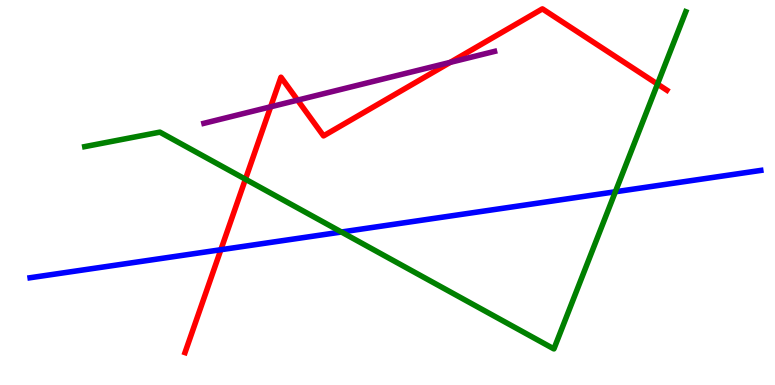[{'lines': ['blue', 'red'], 'intersections': [{'x': 2.85, 'y': 3.51}]}, {'lines': ['green', 'red'], 'intersections': [{'x': 3.17, 'y': 5.35}, {'x': 8.48, 'y': 7.82}]}, {'lines': ['purple', 'red'], 'intersections': [{'x': 3.49, 'y': 7.23}, {'x': 3.84, 'y': 7.4}, {'x': 5.81, 'y': 8.38}]}, {'lines': ['blue', 'green'], 'intersections': [{'x': 4.41, 'y': 3.97}, {'x': 7.94, 'y': 5.02}]}, {'lines': ['blue', 'purple'], 'intersections': []}, {'lines': ['green', 'purple'], 'intersections': []}]